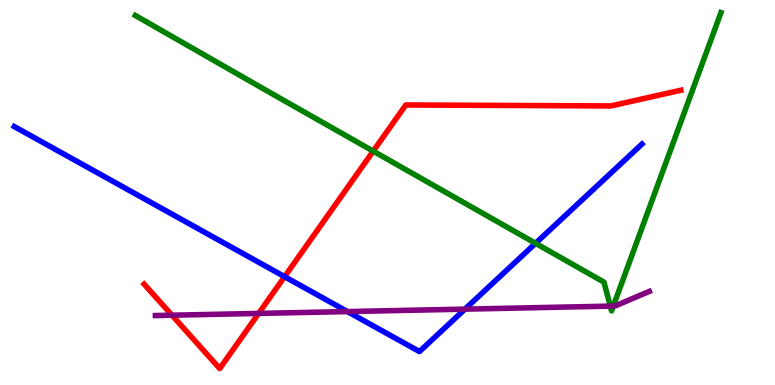[{'lines': ['blue', 'red'], 'intersections': [{'x': 3.67, 'y': 2.81}]}, {'lines': ['green', 'red'], 'intersections': [{'x': 4.82, 'y': 6.07}]}, {'lines': ['purple', 'red'], 'intersections': [{'x': 2.22, 'y': 1.81}, {'x': 3.34, 'y': 1.86}]}, {'lines': ['blue', 'green'], 'intersections': [{'x': 6.91, 'y': 3.68}]}, {'lines': ['blue', 'purple'], 'intersections': [{'x': 4.48, 'y': 1.91}, {'x': 6.0, 'y': 1.97}]}, {'lines': ['green', 'purple'], 'intersections': [{'x': 7.87, 'y': 2.05}, {'x': 7.91, 'y': 2.05}]}]